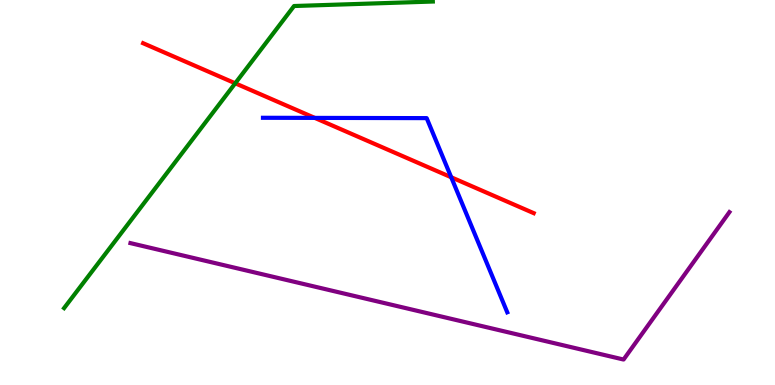[{'lines': ['blue', 'red'], 'intersections': [{'x': 4.06, 'y': 6.94}, {'x': 5.82, 'y': 5.4}]}, {'lines': ['green', 'red'], 'intersections': [{'x': 3.04, 'y': 7.84}]}, {'lines': ['purple', 'red'], 'intersections': []}, {'lines': ['blue', 'green'], 'intersections': []}, {'lines': ['blue', 'purple'], 'intersections': []}, {'lines': ['green', 'purple'], 'intersections': []}]